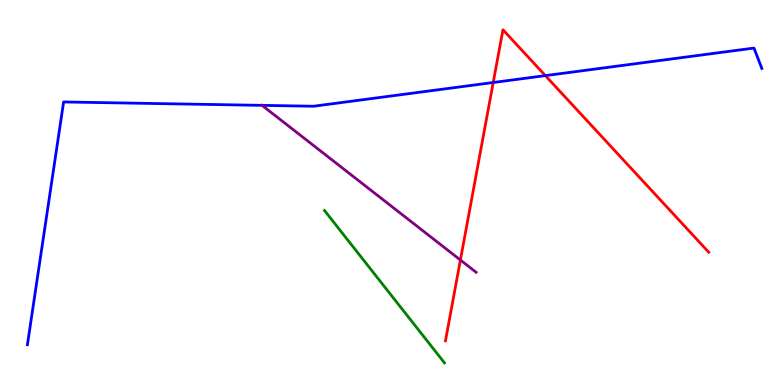[{'lines': ['blue', 'red'], 'intersections': [{'x': 6.36, 'y': 7.86}, {'x': 7.04, 'y': 8.04}]}, {'lines': ['green', 'red'], 'intersections': []}, {'lines': ['purple', 'red'], 'intersections': [{'x': 5.94, 'y': 3.25}]}, {'lines': ['blue', 'green'], 'intersections': []}, {'lines': ['blue', 'purple'], 'intersections': [{'x': 3.38, 'y': 7.26}]}, {'lines': ['green', 'purple'], 'intersections': []}]